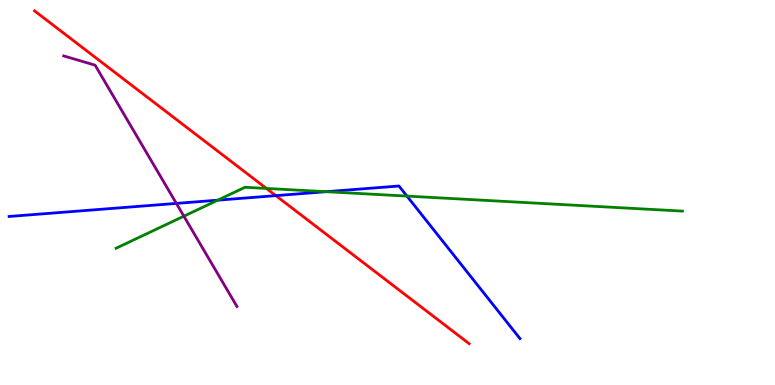[{'lines': ['blue', 'red'], 'intersections': [{'x': 3.56, 'y': 4.92}]}, {'lines': ['green', 'red'], 'intersections': [{'x': 3.44, 'y': 5.11}]}, {'lines': ['purple', 'red'], 'intersections': []}, {'lines': ['blue', 'green'], 'intersections': [{'x': 2.81, 'y': 4.8}, {'x': 4.21, 'y': 5.02}, {'x': 5.25, 'y': 4.91}]}, {'lines': ['blue', 'purple'], 'intersections': [{'x': 2.28, 'y': 4.72}]}, {'lines': ['green', 'purple'], 'intersections': [{'x': 2.37, 'y': 4.38}]}]